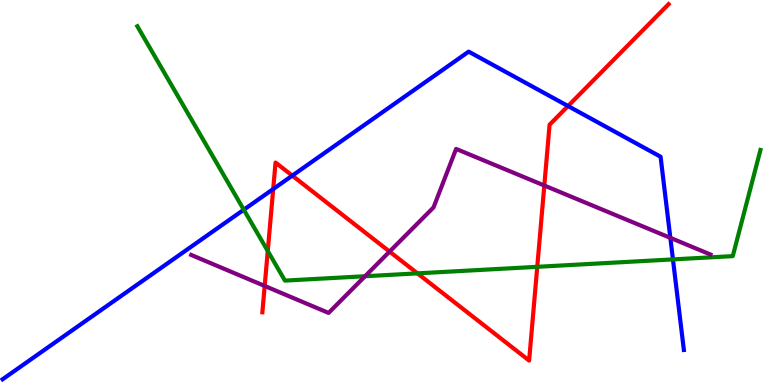[{'lines': ['blue', 'red'], 'intersections': [{'x': 3.53, 'y': 5.09}, {'x': 3.77, 'y': 5.44}, {'x': 7.33, 'y': 7.25}]}, {'lines': ['green', 'red'], 'intersections': [{'x': 3.45, 'y': 3.48}, {'x': 5.39, 'y': 2.9}, {'x': 6.93, 'y': 3.07}]}, {'lines': ['purple', 'red'], 'intersections': [{'x': 3.42, 'y': 2.57}, {'x': 5.03, 'y': 3.47}, {'x': 7.02, 'y': 5.18}]}, {'lines': ['blue', 'green'], 'intersections': [{'x': 3.15, 'y': 4.55}, {'x': 8.68, 'y': 3.26}]}, {'lines': ['blue', 'purple'], 'intersections': [{'x': 8.65, 'y': 3.82}]}, {'lines': ['green', 'purple'], 'intersections': [{'x': 4.71, 'y': 2.83}]}]